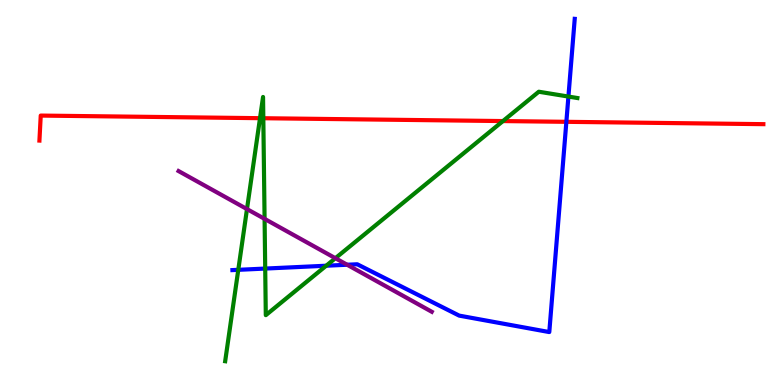[{'lines': ['blue', 'red'], 'intersections': [{'x': 7.31, 'y': 6.84}]}, {'lines': ['green', 'red'], 'intersections': [{'x': 3.35, 'y': 6.93}, {'x': 3.4, 'y': 6.93}, {'x': 6.49, 'y': 6.86}]}, {'lines': ['purple', 'red'], 'intersections': []}, {'lines': ['blue', 'green'], 'intersections': [{'x': 3.07, 'y': 2.99}, {'x': 3.42, 'y': 3.02}, {'x': 4.21, 'y': 3.1}, {'x': 7.33, 'y': 7.49}]}, {'lines': ['blue', 'purple'], 'intersections': [{'x': 4.48, 'y': 3.12}]}, {'lines': ['green', 'purple'], 'intersections': [{'x': 3.19, 'y': 4.57}, {'x': 3.41, 'y': 4.32}, {'x': 4.33, 'y': 3.29}]}]